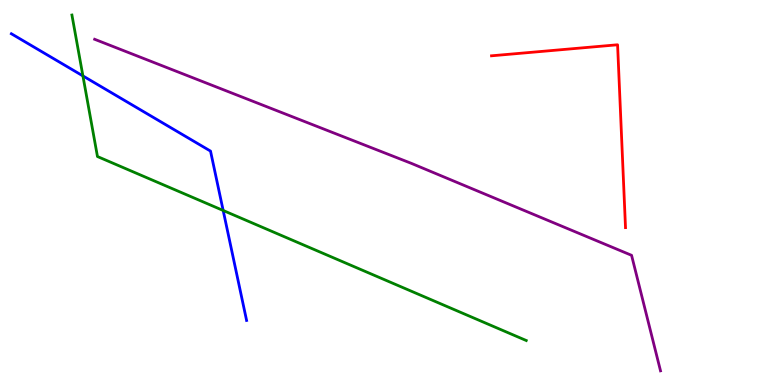[{'lines': ['blue', 'red'], 'intersections': []}, {'lines': ['green', 'red'], 'intersections': []}, {'lines': ['purple', 'red'], 'intersections': []}, {'lines': ['blue', 'green'], 'intersections': [{'x': 1.07, 'y': 8.03}, {'x': 2.88, 'y': 4.53}]}, {'lines': ['blue', 'purple'], 'intersections': []}, {'lines': ['green', 'purple'], 'intersections': []}]